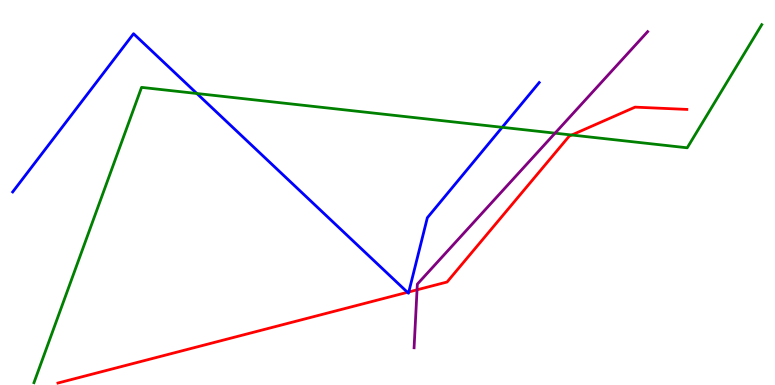[{'lines': ['blue', 'red'], 'intersections': [{'x': 5.26, 'y': 2.41}, {'x': 5.27, 'y': 2.42}]}, {'lines': ['green', 'red'], 'intersections': [{'x': 7.38, 'y': 6.49}]}, {'lines': ['purple', 'red'], 'intersections': [{'x': 5.38, 'y': 2.47}]}, {'lines': ['blue', 'green'], 'intersections': [{'x': 2.54, 'y': 7.57}, {'x': 6.48, 'y': 6.69}]}, {'lines': ['blue', 'purple'], 'intersections': []}, {'lines': ['green', 'purple'], 'intersections': [{'x': 7.16, 'y': 6.54}]}]